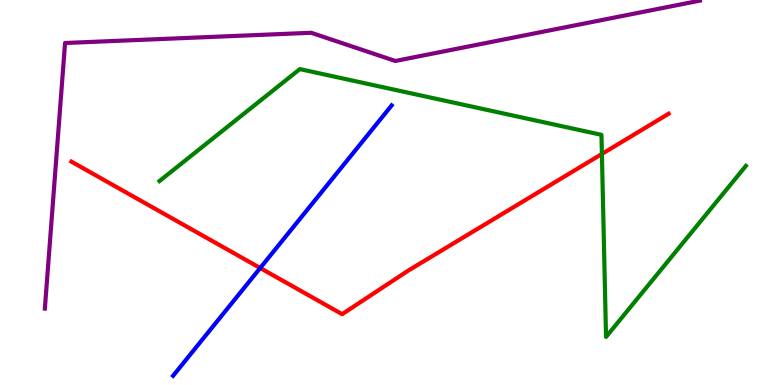[{'lines': ['blue', 'red'], 'intersections': [{'x': 3.36, 'y': 3.04}]}, {'lines': ['green', 'red'], 'intersections': [{'x': 7.77, 'y': 6.0}]}, {'lines': ['purple', 'red'], 'intersections': []}, {'lines': ['blue', 'green'], 'intersections': []}, {'lines': ['blue', 'purple'], 'intersections': []}, {'lines': ['green', 'purple'], 'intersections': []}]